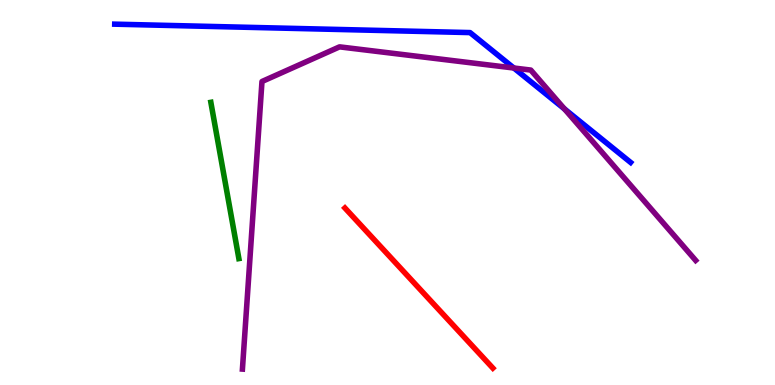[{'lines': ['blue', 'red'], 'intersections': []}, {'lines': ['green', 'red'], 'intersections': []}, {'lines': ['purple', 'red'], 'intersections': []}, {'lines': ['blue', 'green'], 'intersections': []}, {'lines': ['blue', 'purple'], 'intersections': [{'x': 6.63, 'y': 8.23}, {'x': 7.28, 'y': 7.17}]}, {'lines': ['green', 'purple'], 'intersections': []}]